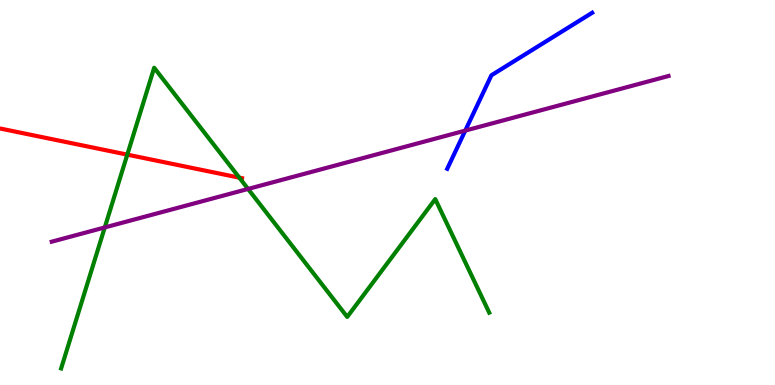[{'lines': ['blue', 'red'], 'intersections': []}, {'lines': ['green', 'red'], 'intersections': [{'x': 1.64, 'y': 5.98}, {'x': 3.09, 'y': 5.39}]}, {'lines': ['purple', 'red'], 'intersections': []}, {'lines': ['blue', 'green'], 'intersections': []}, {'lines': ['blue', 'purple'], 'intersections': [{'x': 6.0, 'y': 6.61}]}, {'lines': ['green', 'purple'], 'intersections': [{'x': 1.35, 'y': 4.09}, {'x': 3.2, 'y': 5.09}]}]